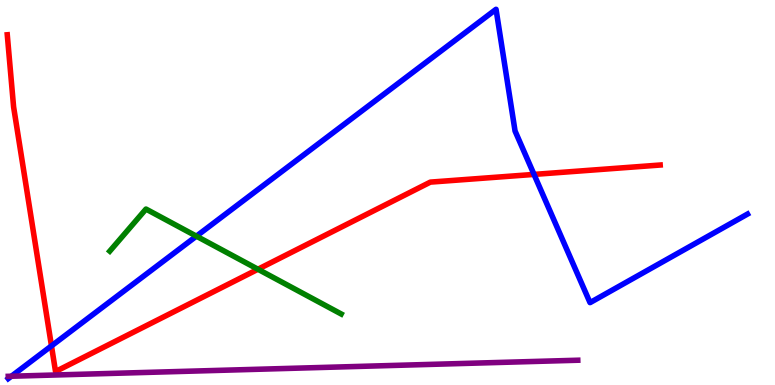[{'lines': ['blue', 'red'], 'intersections': [{'x': 0.664, 'y': 1.02}, {'x': 6.89, 'y': 5.47}]}, {'lines': ['green', 'red'], 'intersections': [{'x': 3.33, 'y': 3.01}]}, {'lines': ['purple', 'red'], 'intersections': []}, {'lines': ['blue', 'green'], 'intersections': [{'x': 2.53, 'y': 3.87}]}, {'lines': ['blue', 'purple'], 'intersections': [{'x': 0.147, 'y': 0.228}]}, {'lines': ['green', 'purple'], 'intersections': []}]